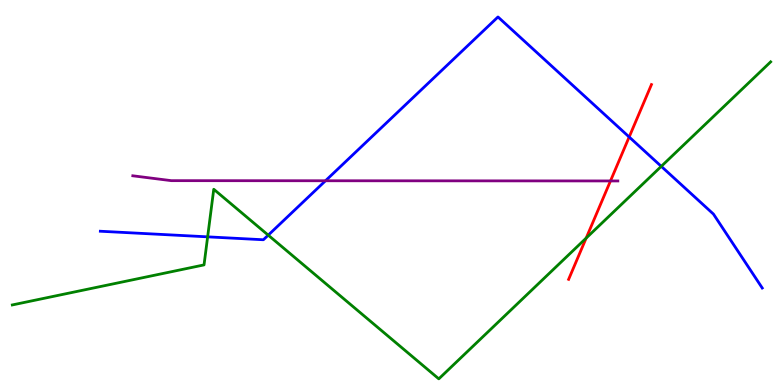[{'lines': ['blue', 'red'], 'intersections': [{'x': 8.12, 'y': 6.44}]}, {'lines': ['green', 'red'], 'intersections': [{'x': 7.56, 'y': 3.82}]}, {'lines': ['purple', 'red'], 'intersections': [{'x': 7.88, 'y': 5.3}]}, {'lines': ['blue', 'green'], 'intersections': [{'x': 2.68, 'y': 3.85}, {'x': 3.46, 'y': 3.89}, {'x': 8.53, 'y': 5.68}]}, {'lines': ['blue', 'purple'], 'intersections': [{'x': 4.2, 'y': 5.31}]}, {'lines': ['green', 'purple'], 'intersections': []}]